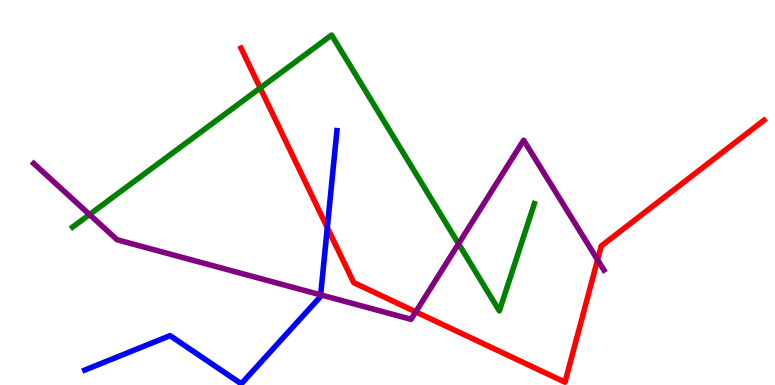[{'lines': ['blue', 'red'], 'intersections': [{'x': 4.22, 'y': 4.09}]}, {'lines': ['green', 'red'], 'intersections': [{'x': 3.36, 'y': 7.71}]}, {'lines': ['purple', 'red'], 'intersections': [{'x': 5.36, 'y': 1.9}, {'x': 7.71, 'y': 3.25}]}, {'lines': ['blue', 'green'], 'intersections': []}, {'lines': ['blue', 'purple'], 'intersections': [{'x': 4.14, 'y': 2.34}]}, {'lines': ['green', 'purple'], 'intersections': [{'x': 1.16, 'y': 4.43}, {'x': 5.92, 'y': 3.67}]}]